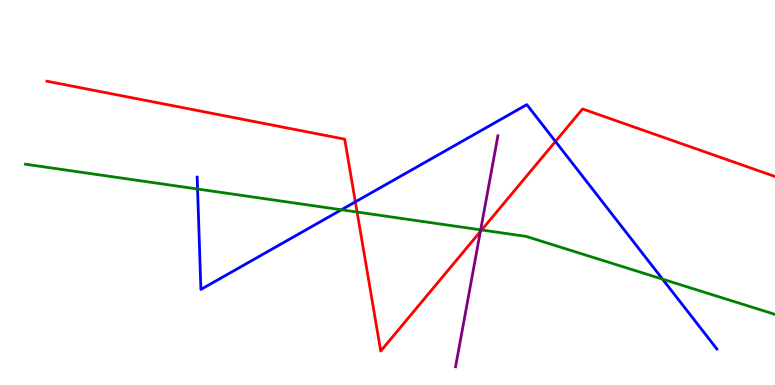[{'lines': ['blue', 'red'], 'intersections': [{'x': 4.59, 'y': 4.76}, {'x': 7.17, 'y': 6.33}]}, {'lines': ['green', 'red'], 'intersections': [{'x': 4.61, 'y': 4.49}, {'x': 6.22, 'y': 4.03}]}, {'lines': ['purple', 'red'], 'intersections': [{'x': 6.2, 'y': 3.99}]}, {'lines': ['blue', 'green'], 'intersections': [{'x': 2.55, 'y': 5.09}, {'x': 4.41, 'y': 4.55}, {'x': 8.55, 'y': 2.75}]}, {'lines': ['blue', 'purple'], 'intersections': []}, {'lines': ['green', 'purple'], 'intersections': [{'x': 6.2, 'y': 4.03}]}]